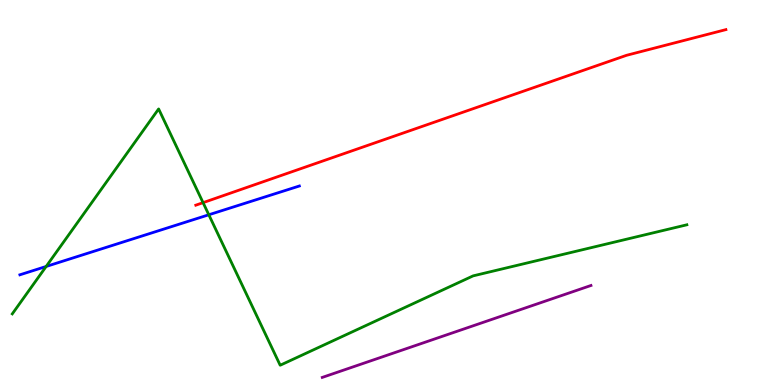[{'lines': ['blue', 'red'], 'intersections': []}, {'lines': ['green', 'red'], 'intersections': [{'x': 2.62, 'y': 4.74}]}, {'lines': ['purple', 'red'], 'intersections': []}, {'lines': ['blue', 'green'], 'intersections': [{'x': 0.595, 'y': 3.08}, {'x': 2.69, 'y': 4.42}]}, {'lines': ['blue', 'purple'], 'intersections': []}, {'lines': ['green', 'purple'], 'intersections': []}]